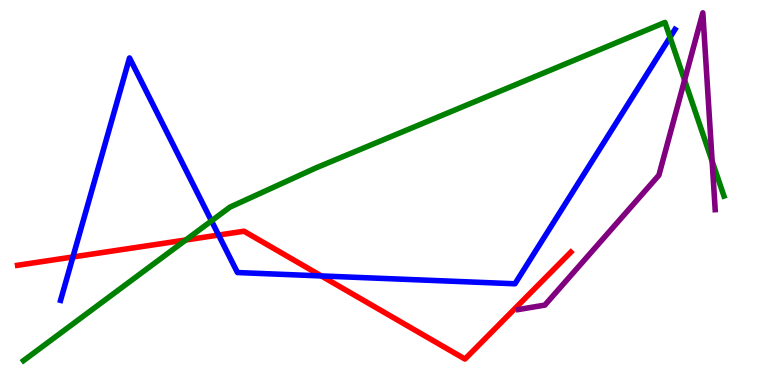[{'lines': ['blue', 'red'], 'intersections': [{'x': 0.941, 'y': 3.33}, {'x': 2.82, 'y': 3.89}, {'x': 4.15, 'y': 2.83}]}, {'lines': ['green', 'red'], 'intersections': [{'x': 2.4, 'y': 3.77}]}, {'lines': ['purple', 'red'], 'intersections': []}, {'lines': ['blue', 'green'], 'intersections': [{'x': 2.73, 'y': 4.26}, {'x': 8.65, 'y': 9.03}]}, {'lines': ['blue', 'purple'], 'intersections': []}, {'lines': ['green', 'purple'], 'intersections': [{'x': 8.83, 'y': 7.92}, {'x': 9.19, 'y': 5.81}]}]